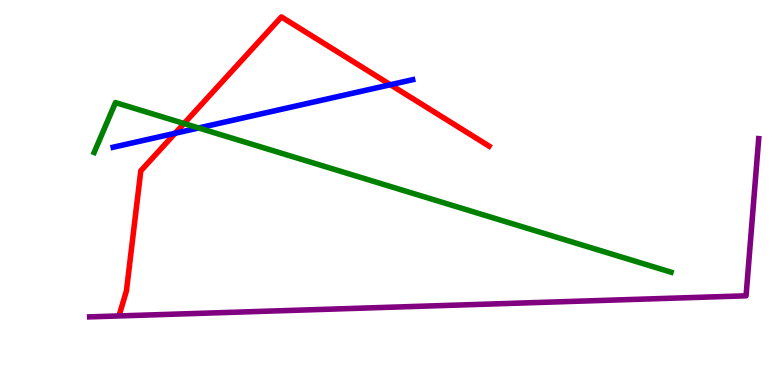[{'lines': ['blue', 'red'], 'intersections': [{'x': 2.26, 'y': 6.54}, {'x': 5.04, 'y': 7.8}]}, {'lines': ['green', 'red'], 'intersections': [{'x': 2.37, 'y': 6.79}]}, {'lines': ['purple', 'red'], 'intersections': []}, {'lines': ['blue', 'green'], 'intersections': [{'x': 2.56, 'y': 6.68}]}, {'lines': ['blue', 'purple'], 'intersections': []}, {'lines': ['green', 'purple'], 'intersections': []}]